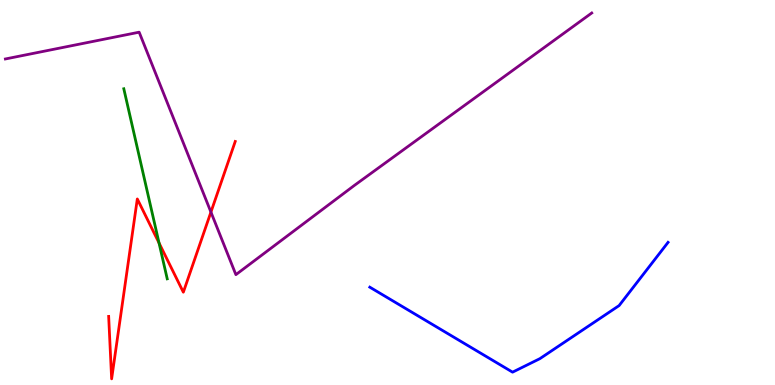[{'lines': ['blue', 'red'], 'intersections': []}, {'lines': ['green', 'red'], 'intersections': [{'x': 2.05, 'y': 3.69}]}, {'lines': ['purple', 'red'], 'intersections': [{'x': 2.72, 'y': 4.49}]}, {'lines': ['blue', 'green'], 'intersections': []}, {'lines': ['blue', 'purple'], 'intersections': []}, {'lines': ['green', 'purple'], 'intersections': []}]